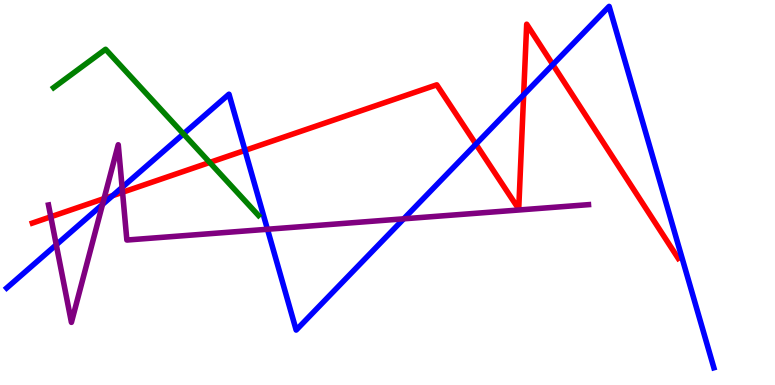[{'lines': ['blue', 'red'], 'intersections': [{'x': 1.45, 'y': 4.92}, {'x': 3.16, 'y': 6.09}, {'x': 6.14, 'y': 6.26}, {'x': 6.76, 'y': 7.54}, {'x': 7.13, 'y': 8.32}]}, {'lines': ['green', 'red'], 'intersections': [{'x': 2.71, 'y': 5.78}]}, {'lines': ['purple', 'red'], 'intersections': [{'x': 0.655, 'y': 4.37}, {'x': 1.34, 'y': 4.84}, {'x': 1.58, 'y': 5.01}]}, {'lines': ['blue', 'green'], 'intersections': [{'x': 2.37, 'y': 6.52}]}, {'lines': ['blue', 'purple'], 'intersections': [{'x': 0.726, 'y': 3.64}, {'x': 1.32, 'y': 4.69}, {'x': 1.58, 'y': 5.13}, {'x': 3.45, 'y': 4.05}, {'x': 5.21, 'y': 4.32}]}, {'lines': ['green', 'purple'], 'intersections': []}]